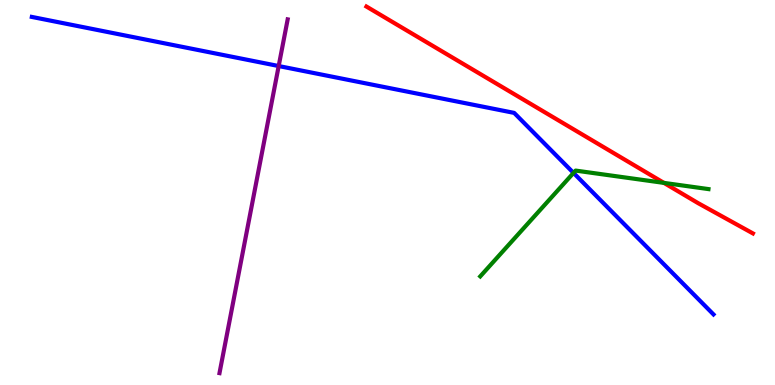[{'lines': ['blue', 'red'], 'intersections': []}, {'lines': ['green', 'red'], 'intersections': [{'x': 8.57, 'y': 5.25}]}, {'lines': ['purple', 'red'], 'intersections': []}, {'lines': ['blue', 'green'], 'intersections': [{'x': 7.4, 'y': 5.51}]}, {'lines': ['blue', 'purple'], 'intersections': [{'x': 3.6, 'y': 8.28}]}, {'lines': ['green', 'purple'], 'intersections': []}]